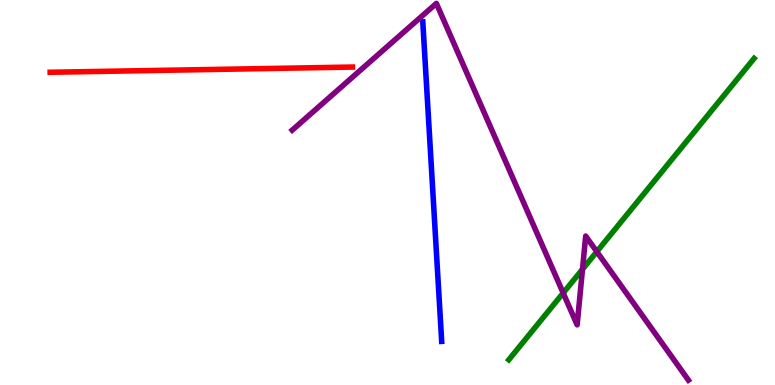[{'lines': ['blue', 'red'], 'intersections': []}, {'lines': ['green', 'red'], 'intersections': []}, {'lines': ['purple', 'red'], 'intersections': []}, {'lines': ['blue', 'green'], 'intersections': []}, {'lines': ['blue', 'purple'], 'intersections': []}, {'lines': ['green', 'purple'], 'intersections': [{'x': 7.27, 'y': 2.39}, {'x': 7.52, 'y': 3.01}, {'x': 7.7, 'y': 3.46}]}]